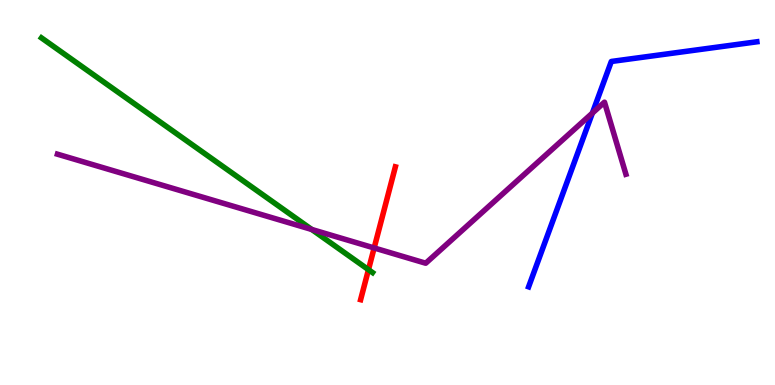[{'lines': ['blue', 'red'], 'intersections': []}, {'lines': ['green', 'red'], 'intersections': [{'x': 4.75, 'y': 3.0}]}, {'lines': ['purple', 'red'], 'intersections': [{'x': 4.83, 'y': 3.56}]}, {'lines': ['blue', 'green'], 'intersections': []}, {'lines': ['blue', 'purple'], 'intersections': [{'x': 7.64, 'y': 7.06}]}, {'lines': ['green', 'purple'], 'intersections': [{'x': 4.02, 'y': 4.04}]}]